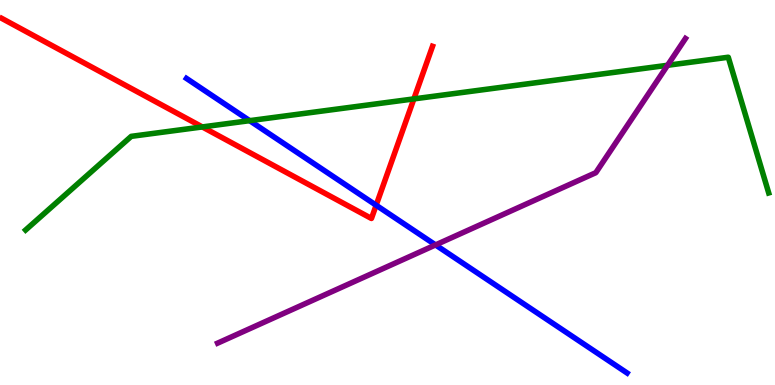[{'lines': ['blue', 'red'], 'intersections': [{'x': 4.85, 'y': 4.67}]}, {'lines': ['green', 'red'], 'intersections': [{'x': 2.61, 'y': 6.7}, {'x': 5.34, 'y': 7.43}]}, {'lines': ['purple', 'red'], 'intersections': []}, {'lines': ['blue', 'green'], 'intersections': [{'x': 3.22, 'y': 6.87}]}, {'lines': ['blue', 'purple'], 'intersections': [{'x': 5.62, 'y': 3.64}]}, {'lines': ['green', 'purple'], 'intersections': [{'x': 8.61, 'y': 8.3}]}]